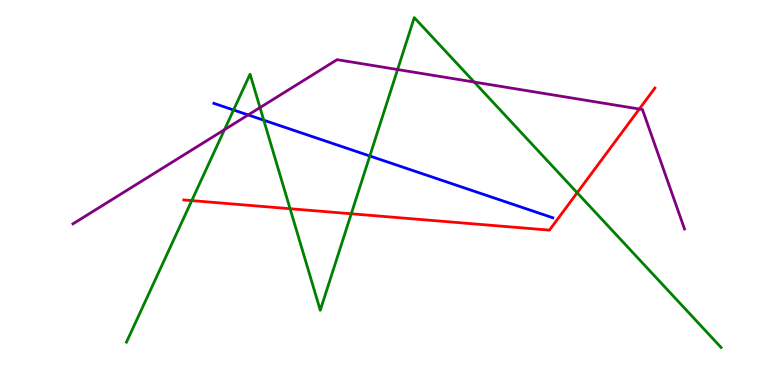[{'lines': ['blue', 'red'], 'intersections': []}, {'lines': ['green', 'red'], 'intersections': [{'x': 2.47, 'y': 4.79}, {'x': 3.74, 'y': 4.58}, {'x': 4.53, 'y': 4.45}, {'x': 7.45, 'y': 4.99}]}, {'lines': ['purple', 'red'], 'intersections': [{'x': 8.25, 'y': 7.17}]}, {'lines': ['blue', 'green'], 'intersections': [{'x': 3.01, 'y': 7.14}, {'x': 3.4, 'y': 6.88}, {'x': 4.77, 'y': 5.95}]}, {'lines': ['blue', 'purple'], 'intersections': [{'x': 3.2, 'y': 7.01}]}, {'lines': ['green', 'purple'], 'intersections': [{'x': 2.9, 'y': 6.63}, {'x': 3.35, 'y': 7.21}, {'x': 5.13, 'y': 8.19}, {'x': 6.12, 'y': 7.87}]}]